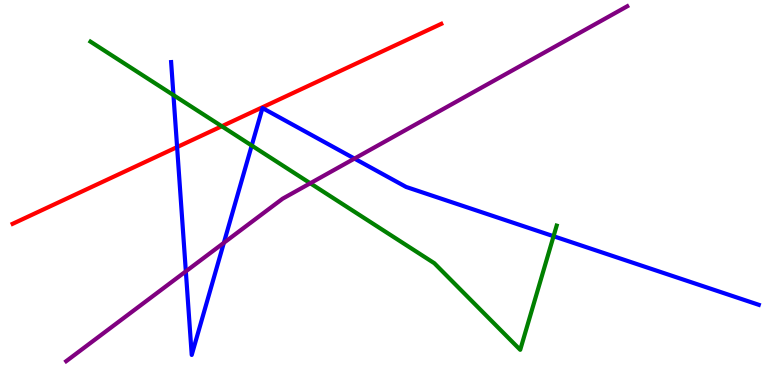[{'lines': ['blue', 'red'], 'intersections': [{'x': 2.29, 'y': 6.18}]}, {'lines': ['green', 'red'], 'intersections': [{'x': 2.86, 'y': 6.72}]}, {'lines': ['purple', 'red'], 'intersections': []}, {'lines': ['blue', 'green'], 'intersections': [{'x': 2.24, 'y': 7.53}, {'x': 3.25, 'y': 6.22}, {'x': 7.14, 'y': 3.86}]}, {'lines': ['blue', 'purple'], 'intersections': [{'x': 2.4, 'y': 2.95}, {'x': 2.89, 'y': 3.69}, {'x': 4.57, 'y': 5.88}]}, {'lines': ['green', 'purple'], 'intersections': [{'x': 4.0, 'y': 5.24}]}]